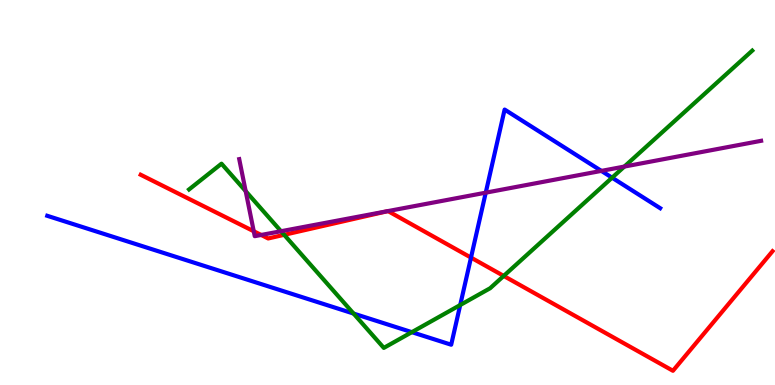[{'lines': ['blue', 'red'], 'intersections': [{'x': 6.08, 'y': 3.31}]}, {'lines': ['green', 'red'], 'intersections': [{'x': 3.67, 'y': 3.9}, {'x': 6.5, 'y': 2.83}]}, {'lines': ['purple', 'red'], 'intersections': [{'x': 3.27, 'y': 3.99}, {'x': 3.37, 'y': 3.9}]}, {'lines': ['blue', 'green'], 'intersections': [{'x': 4.56, 'y': 1.86}, {'x': 5.31, 'y': 1.37}, {'x': 5.94, 'y': 2.08}, {'x': 7.9, 'y': 5.38}]}, {'lines': ['blue', 'purple'], 'intersections': [{'x': 6.27, 'y': 5.0}, {'x': 7.76, 'y': 5.56}]}, {'lines': ['green', 'purple'], 'intersections': [{'x': 3.17, 'y': 5.04}, {'x': 3.63, 'y': 3.99}, {'x': 8.06, 'y': 5.67}]}]